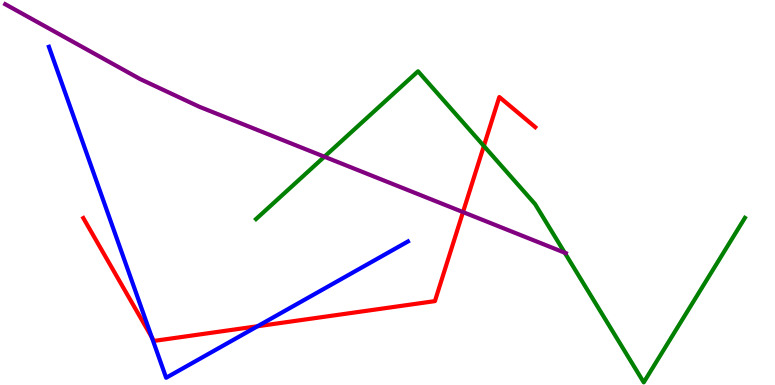[{'lines': ['blue', 'red'], 'intersections': [{'x': 1.96, 'y': 1.24}, {'x': 3.32, 'y': 1.53}]}, {'lines': ['green', 'red'], 'intersections': [{'x': 6.24, 'y': 6.21}]}, {'lines': ['purple', 'red'], 'intersections': [{'x': 5.97, 'y': 4.49}]}, {'lines': ['blue', 'green'], 'intersections': []}, {'lines': ['blue', 'purple'], 'intersections': []}, {'lines': ['green', 'purple'], 'intersections': [{'x': 4.19, 'y': 5.93}, {'x': 7.29, 'y': 3.44}]}]